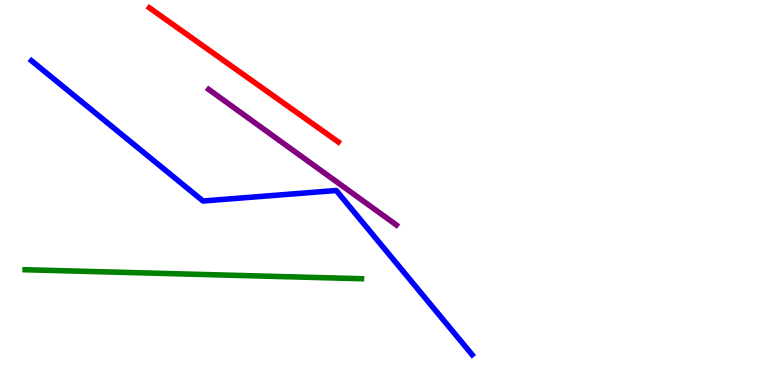[{'lines': ['blue', 'red'], 'intersections': []}, {'lines': ['green', 'red'], 'intersections': []}, {'lines': ['purple', 'red'], 'intersections': []}, {'lines': ['blue', 'green'], 'intersections': []}, {'lines': ['blue', 'purple'], 'intersections': []}, {'lines': ['green', 'purple'], 'intersections': []}]